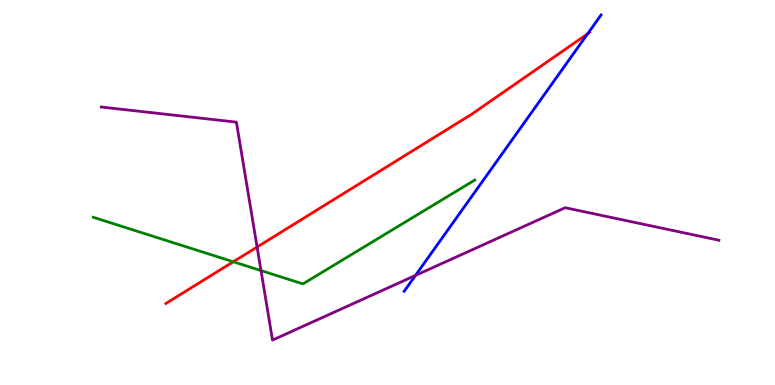[{'lines': ['blue', 'red'], 'intersections': [{'x': 7.58, 'y': 9.12}]}, {'lines': ['green', 'red'], 'intersections': [{'x': 3.01, 'y': 3.2}]}, {'lines': ['purple', 'red'], 'intersections': [{'x': 3.32, 'y': 3.58}]}, {'lines': ['blue', 'green'], 'intersections': []}, {'lines': ['blue', 'purple'], 'intersections': [{'x': 5.36, 'y': 2.85}]}, {'lines': ['green', 'purple'], 'intersections': [{'x': 3.37, 'y': 2.97}]}]